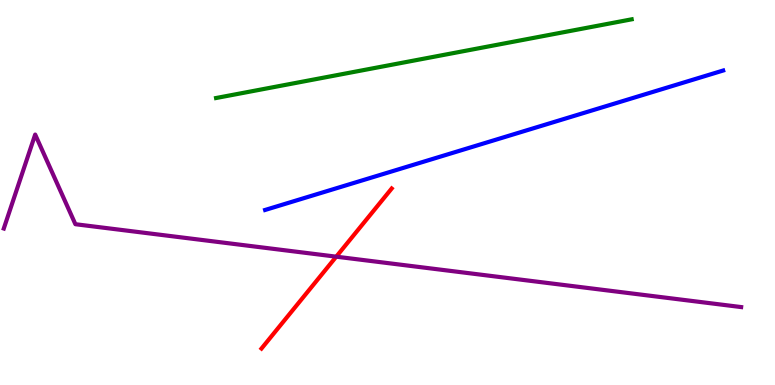[{'lines': ['blue', 'red'], 'intersections': []}, {'lines': ['green', 'red'], 'intersections': []}, {'lines': ['purple', 'red'], 'intersections': [{'x': 4.34, 'y': 3.33}]}, {'lines': ['blue', 'green'], 'intersections': []}, {'lines': ['blue', 'purple'], 'intersections': []}, {'lines': ['green', 'purple'], 'intersections': []}]